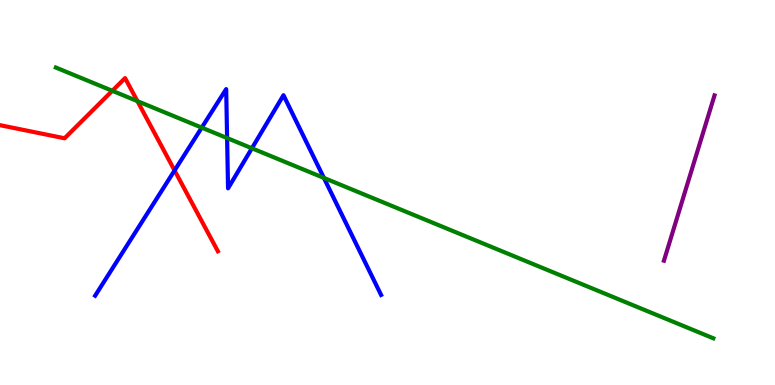[{'lines': ['blue', 'red'], 'intersections': [{'x': 2.25, 'y': 5.57}]}, {'lines': ['green', 'red'], 'intersections': [{'x': 1.45, 'y': 7.64}, {'x': 1.77, 'y': 7.37}]}, {'lines': ['purple', 'red'], 'intersections': []}, {'lines': ['blue', 'green'], 'intersections': [{'x': 2.6, 'y': 6.69}, {'x': 2.93, 'y': 6.41}, {'x': 3.25, 'y': 6.15}, {'x': 4.18, 'y': 5.38}]}, {'lines': ['blue', 'purple'], 'intersections': []}, {'lines': ['green', 'purple'], 'intersections': []}]